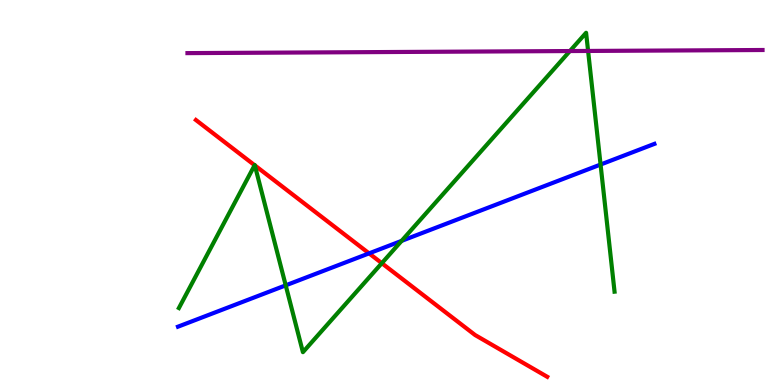[{'lines': ['blue', 'red'], 'intersections': [{'x': 4.76, 'y': 3.42}]}, {'lines': ['green', 'red'], 'intersections': [{'x': 3.29, 'y': 5.71}, {'x': 3.29, 'y': 5.7}, {'x': 4.93, 'y': 3.16}]}, {'lines': ['purple', 'red'], 'intersections': []}, {'lines': ['blue', 'green'], 'intersections': [{'x': 3.69, 'y': 2.59}, {'x': 5.18, 'y': 3.74}, {'x': 7.75, 'y': 5.73}]}, {'lines': ['blue', 'purple'], 'intersections': []}, {'lines': ['green', 'purple'], 'intersections': [{'x': 7.35, 'y': 8.67}, {'x': 7.59, 'y': 8.68}]}]